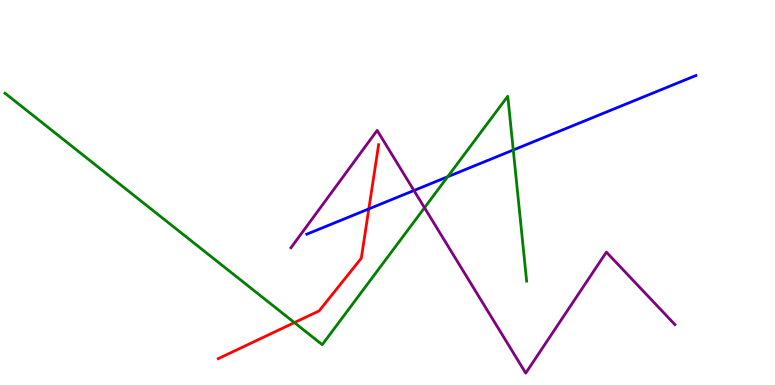[{'lines': ['blue', 'red'], 'intersections': [{'x': 4.76, 'y': 4.57}]}, {'lines': ['green', 'red'], 'intersections': [{'x': 3.8, 'y': 1.62}]}, {'lines': ['purple', 'red'], 'intersections': []}, {'lines': ['blue', 'green'], 'intersections': [{'x': 5.78, 'y': 5.41}, {'x': 6.62, 'y': 6.1}]}, {'lines': ['blue', 'purple'], 'intersections': [{'x': 5.34, 'y': 5.05}]}, {'lines': ['green', 'purple'], 'intersections': [{'x': 5.48, 'y': 4.6}]}]